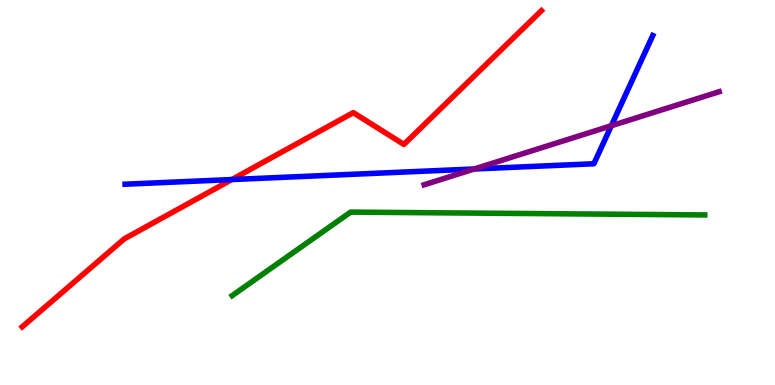[{'lines': ['blue', 'red'], 'intersections': [{'x': 2.99, 'y': 5.34}]}, {'lines': ['green', 'red'], 'intersections': []}, {'lines': ['purple', 'red'], 'intersections': []}, {'lines': ['blue', 'green'], 'intersections': []}, {'lines': ['blue', 'purple'], 'intersections': [{'x': 6.12, 'y': 5.61}, {'x': 7.89, 'y': 6.73}]}, {'lines': ['green', 'purple'], 'intersections': []}]